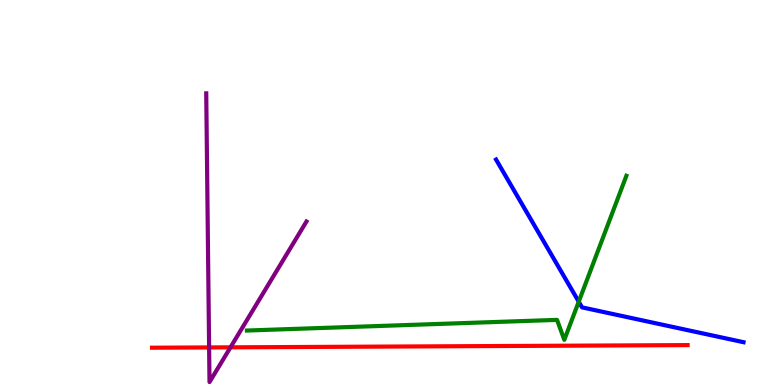[{'lines': ['blue', 'red'], 'intersections': []}, {'lines': ['green', 'red'], 'intersections': []}, {'lines': ['purple', 'red'], 'intersections': [{'x': 2.7, 'y': 0.976}, {'x': 2.97, 'y': 0.978}]}, {'lines': ['blue', 'green'], 'intersections': [{'x': 7.47, 'y': 2.16}]}, {'lines': ['blue', 'purple'], 'intersections': []}, {'lines': ['green', 'purple'], 'intersections': []}]